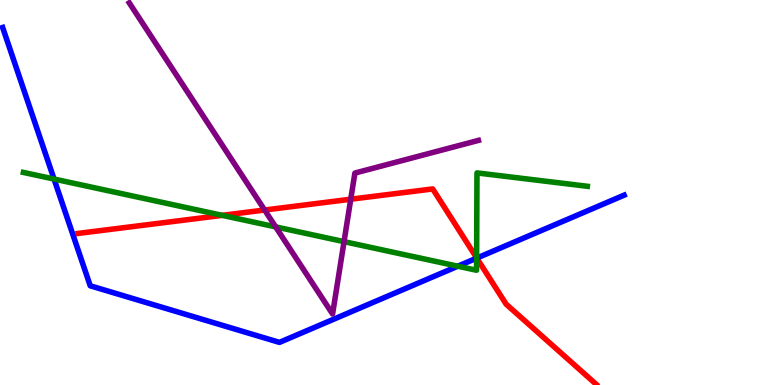[{'lines': ['blue', 'red'], 'intersections': [{'x': 6.15, 'y': 3.3}]}, {'lines': ['green', 'red'], 'intersections': [{'x': 2.87, 'y': 4.41}, {'x': 6.15, 'y': 3.3}]}, {'lines': ['purple', 'red'], 'intersections': [{'x': 3.41, 'y': 4.54}, {'x': 4.53, 'y': 4.83}]}, {'lines': ['blue', 'green'], 'intersections': [{'x': 0.697, 'y': 5.35}, {'x': 5.91, 'y': 3.09}, {'x': 6.15, 'y': 3.29}]}, {'lines': ['blue', 'purple'], 'intersections': []}, {'lines': ['green', 'purple'], 'intersections': [{'x': 3.56, 'y': 4.11}, {'x': 4.44, 'y': 3.72}]}]